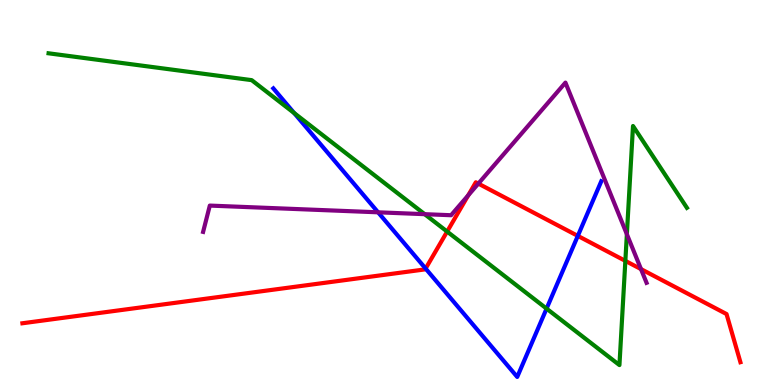[{'lines': ['blue', 'red'], 'intersections': [{'x': 5.49, 'y': 3.02}, {'x': 7.46, 'y': 3.87}]}, {'lines': ['green', 'red'], 'intersections': [{'x': 5.77, 'y': 3.99}, {'x': 8.07, 'y': 3.22}]}, {'lines': ['purple', 'red'], 'intersections': [{'x': 6.04, 'y': 4.93}, {'x': 6.17, 'y': 5.23}, {'x': 8.27, 'y': 3.01}]}, {'lines': ['blue', 'green'], 'intersections': [{'x': 3.8, 'y': 7.06}, {'x': 7.05, 'y': 1.98}]}, {'lines': ['blue', 'purple'], 'intersections': [{'x': 4.88, 'y': 4.49}]}, {'lines': ['green', 'purple'], 'intersections': [{'x': 5.48, 'y': 4.44}, {'x': 8.09, 'y': 3.92}]}]